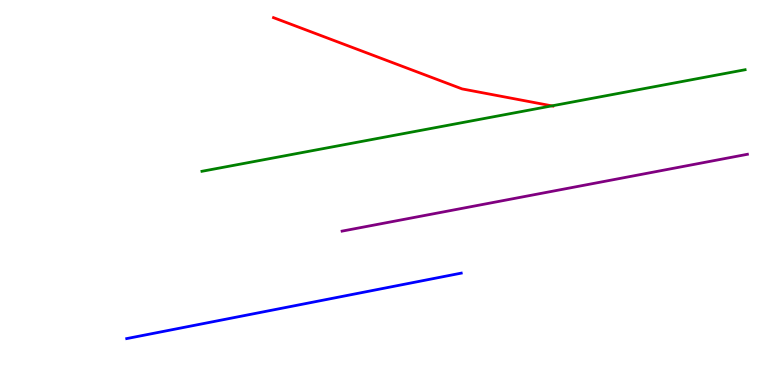[{'lines': ['blue', 'red'], 'intersections': []}, {'lines': ['green', 'red'], 'intersections': [{'x': 7.12, 'y': 7.25}]}, {'lines': ['purple', 'red'], 'intersections': []}, {'lines': ['blue', 'green'], 'intersections': []}, {'lines': ['blue', 'purple'], 'intersections': []}, {'lines': ['green', 'purple'], 'intersections': []}]